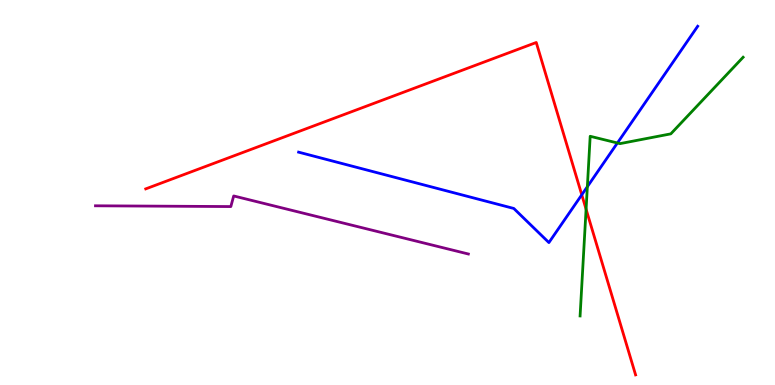[{'lines': ['blue', 'red'], 'intersections': [{'x': 7.51, 'y': 4.94}]}, {'lines': ['green', 'red'], 'intersections': [{'x': 7.56, 'y': 4.57}]}, {'lines': ['purple', 'red'], 'intersections': []}, {'lines': ['blue', 'green'], 'intersections': [{'x': 7.58, 'y': 5.15}, {'x': 7.97, 'y': 6.29}]}, {'lines': ['blue', 'purple'], 'intersections': []}, {'lines': ['green', 'purple'], 'intersections': []}]